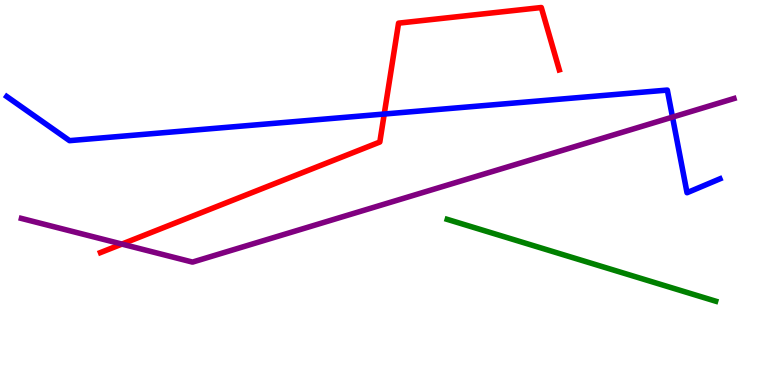[{'lines': ['blue', 'red'], 'intersections': [{'x': 4.96, 'y': 7.04}]}, {'lines': ['green', 'red'], 'intersections': []}, {'lines': ['purple', 'red'], 'intersections': [{'x': 1.57, 'y': 3.66}]}, {'lines': ['blue', 'green'], 'intersections': []}, {'lines': ['blue', 'purple'], 'intersections': [{'x': 8.68, 'y': 6.96}]}, {'lines': ['green', 'purple'], 'intersections': []}]